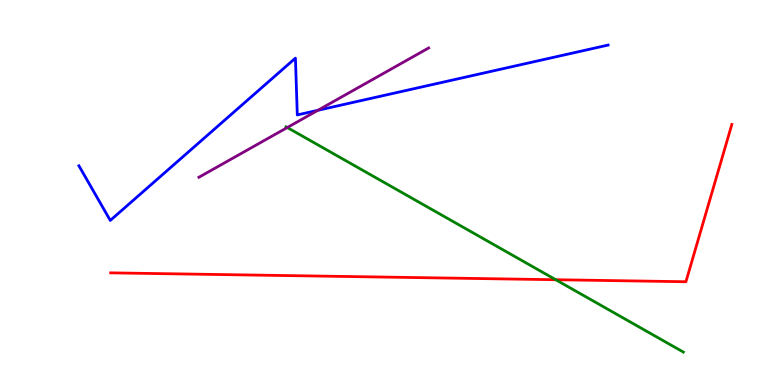[{'lines': ['blue', 'red'], 'intersections': []}, {'lines': ['green', 'red'], 'intersections': [{'x': 7.17, 'y': 2.73}]}, {'lines': ['purple', 'red'], 'intersections': []}, {'lines': ['blue', 'green'], 'intersections': []}, {'lines': ['blue', 'purple'], 'intersections': [{'x': 4.1, 'y': 7.14}]}, {'lines': ['green', 'purple'], 'intersections': [{'x': 3.71, 'y': 6.69}]}]